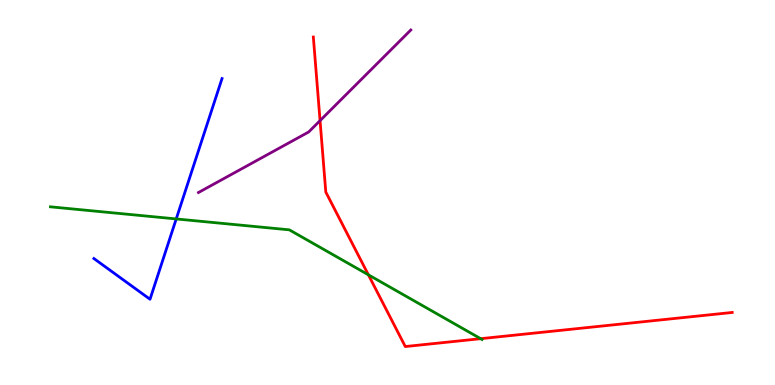[{'lines': ['blue', 'red'], 'intersections': []}, {'lines': ['green', 'red'], 'intersections': [{'x': 4.75, 'y': 2.86}, {'x': 6.2, 'y': 1.2}]}, {'lines': ['purple', 'red'], 'intersections': [{'x': 4.13, 'y': 6.87}]}, {'lines': ['blue', 'green'], 'intersections': [{'x': 2.27, 'y': 4.31}]}, {'lines': ['blue', 'purple'], 'intersections': []}, {'lines': ['green', 'purple'], 'intersections': []}]